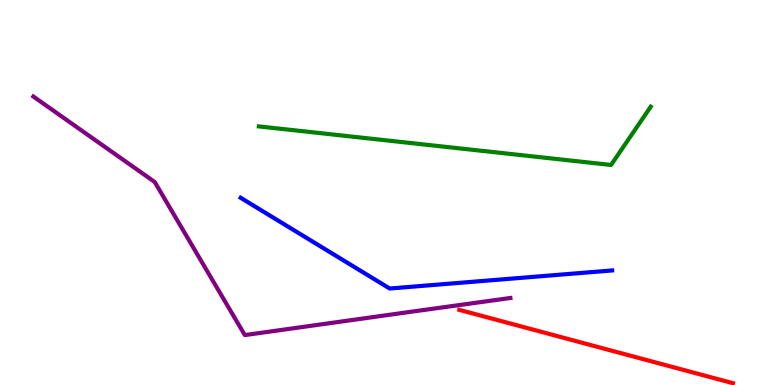[{'lines': ['blue', 'red'], 'intersections': []}, {'lines': ['green', 'red'], 'intersections': []}, {'lines': ['purple', 'red'], 'intersections': []}, {'lines': ['blue', 'green'], 'intersections': []}, {'lines': ['blue', 'purple'], 'intersections': []}, {'lines': ['green', 'purple'], 'intersections': []}]